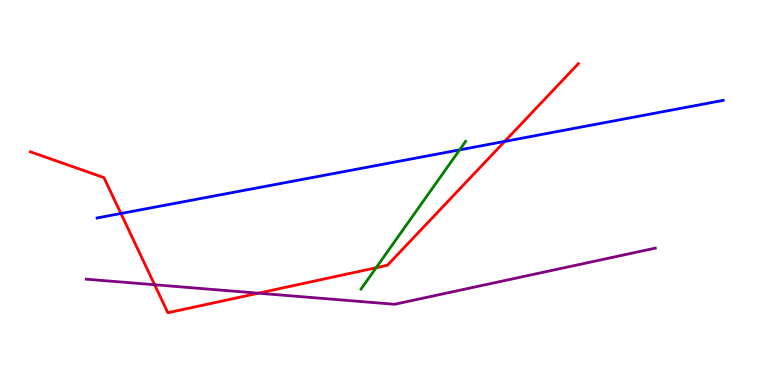[{'lines': ['blue', 'red'], 'intersections': [{'x': 1.56, 'y': 4.45}, {'x': 6.51, 'y': 6.33}]}, {'lines': ['green', 'red'], 'intersections': [{'x': 4.85, 'y': 3.05}]}, {'lines': ['purple', 'red'], 'intersections': [{'x': 2.0, 'y': 2.6}, {'x': 3.33, 'y': 2.38}]}, {'lines': ['blue', 'green'], 'intersections': [{'x': 5.93, 'y': 6.11}]}, {'lines': ['blue', 'purple'], 'intersections': []}, {'lines': ['green', 'purple'], 'intersections': []}]